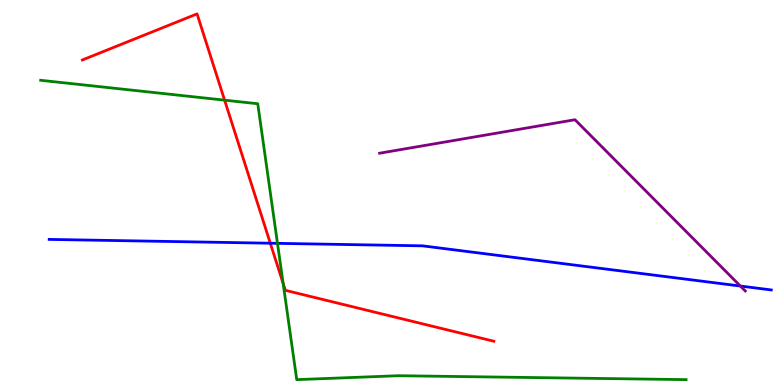[{'lines': ['blue', 'red'], 'intersections': [{'x': 3.49, 'y': 3.68}]}, {'lines': ['green', 'red'], 'intersections': [{'x': 2.9, 'y': 7.4}, {'x': 3.65, 'y': 2.64}]}, {'lines': ['purple', 'red'], 'intersections': []}, {'lines': ['blue', 'green'], 'intersections': [{'x': 3.58, 'y': 3.68}]}, {'lines': ['blue', 'purple'], 'intersections': [{'x': 9.55, 'y': 2.57}]}, {'lines': ['green', 'purple'], 'intersections': []}]